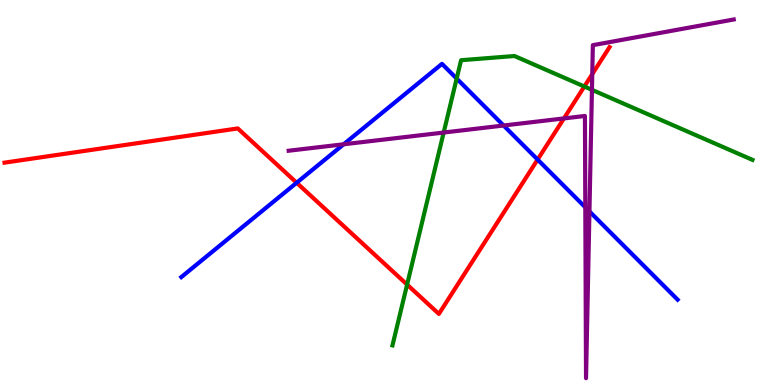[{'lines': ['blue', 'red'], 'intersections': [{'x': 3.83, 'y': 5.25}, {'x': 6.94, 'y': 5.86}]}, {'lines': ['green', 'red'], 'intersections': [{'x': 5.25, 'y': 2.61}, {'x': 7.54, 'y': 7.75}]}, {'lines': ['purple', 'red'], 'intersections': [{'x': 7.28, 'y': 6.92}, {'x': 7.64, 'y': 8.07}]}, {'lines': ['blue', 'green'], 'intersections': [{'x': 5.89, 'y': 7.96}]}, {'lines': ['blue', 'purple'], 'intersections': [{'x': 4.43, 'y': 6.25}, {'x': 6.5, 'y': 6.74}, {'x': 7.55, 'y': 4.62}, {'x': 7.61, 'y': 4.51}]}, {'lines': ['green', 'purple'], 'intersections': [{'x': 5.72, 'y': 6.56}, {'x': 7.64, 'y': 7.67}]}]